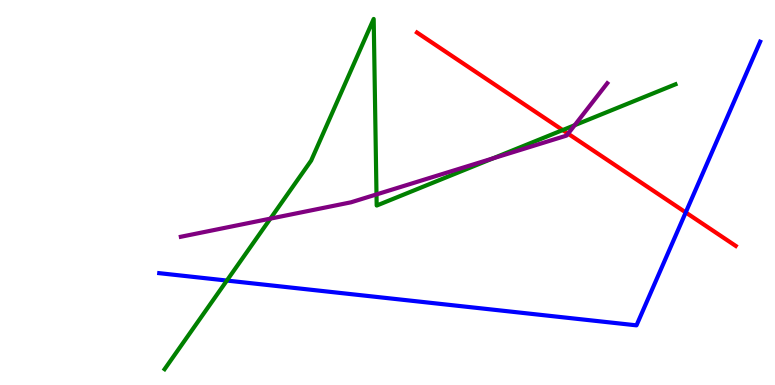[{'lines': ['blue', 'red'], 'intersections': [{'x': 8.85, 'y': 4.48}]}, {'lines': ['green', 'red'], 'intersections': [{'x': 7.26, 'y': 6.62}]}, {'lines': ['purple', 'red'], 'intersections': [{'x': 7.33, 'y': 6.53}]}, {'lines': ['blue', 'green'], 'intersections': [{'x': 2.93, 'y': 2.71}]}, {'lines': ['blue', 'purple'], 'intersections': []}, {'lines': ['green', 'purple'], 'intersections': [{'x': 3.49, 'y': 4.32}, {'x': 4.86, 'y': 4.95}, {'x': 6.36, 'y': 5.89}, {'x': 7.42, 'y': 6.75}]}]